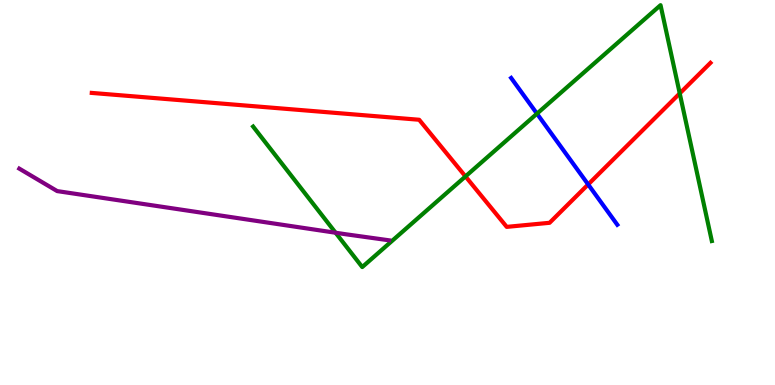[{'lines': ['blue', 'red'], 'intersections': [{'x': 7.59, 'y': 5.21}]}, {'lines': ['green', 'red'], 'intersections': [{'x': 6.01, 'y': 5.42}, {'x': 8.77, 'y': 7.57}]}, {'lines': ['purple', 'red'], 'intersections': []}, {'lines': ['blue', 'green'], 'intersections': [{'x': 6.93, 'y': 7.05}]}, {'lines': ['blue', 'purple'], 'intersections': []}, {'lines': ['green', 'purple'], 'intersections': [{'x': 4.33, 'y': 3.95}]}]